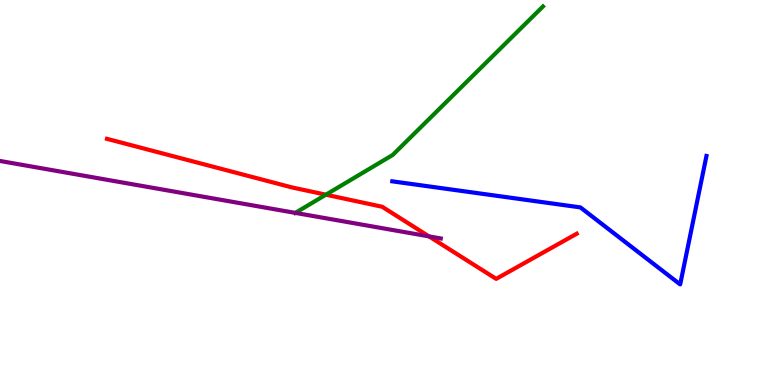[{'lines': ['blue', 'red'], 'intersections': []}, {'lines': ['green', 'red'], 'intersections': [{'x': 4.21, 'y': 4.94}]}, {'lines': ['purple', 'red'], 'intersections': [{'x': 5.54, 'y': 3.86}]}, {'lines': ['blue', 'green'], 'intersections': []}, {'lines': ['blue', 'purple'], 'intersections': []}, {'lines': ['green', 'purple'], 'intersections': [{'x': 3.81, 'y': 4.47}]}]